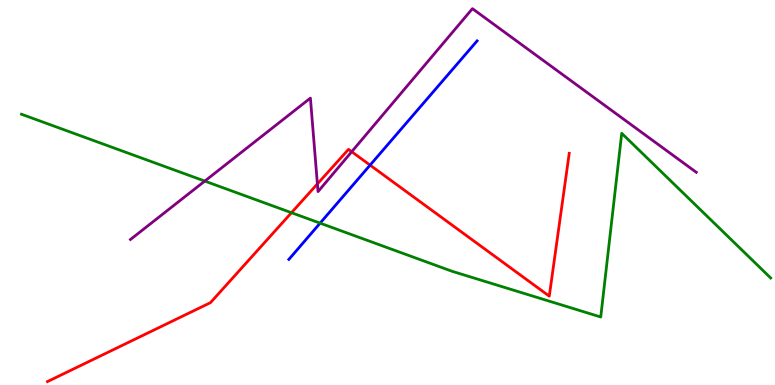[{'lines': ['blue', 'red'], 'intersections': [{'x': 4.78, 'y': 5.71}]}, {'lines': ['green', 'red'], 'intersections': [{'x': 3.76, 'y': 4.48}]}, {'lines': ['purple', 'red'], 'intersections': [{'x': 4.1, 'y': 5.22}, {'x': 4.54, 'y': 6.06}]}, {'lines': ['blue', 'green'], 'intersections': [{'x': 4.13, 'y': 4.2}]}, {'lines': ['blue', 'purple'], 'intersections': []}, {'lines': ['green', 'purple'], 'intersections': [{'x': 2.64, 'y': 5.3}]}]